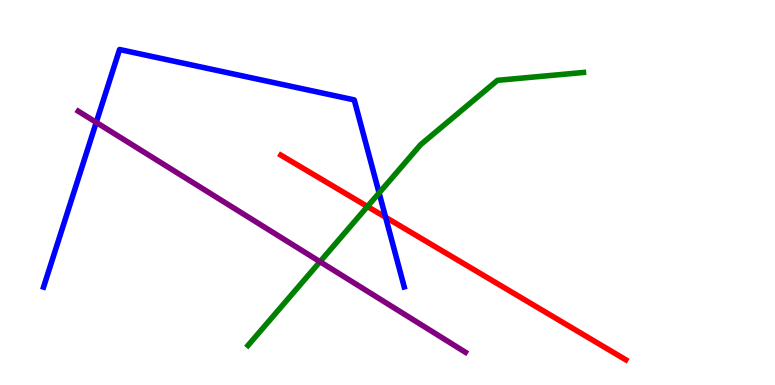[{'lines': ['blue', 'red'], 'intersections': [{'x': 4.98, 'y': 4.36}]}, {'lines': ['green', 'red'], 'intersections': [{'x': 4.74, 'y': 4.64}]}, {'lines': ['purple', 'red'], 'intersections': []}, {'lines': ['blue', 'green'], 'intersections': [{'x': 4.89, 'y': 4.99}]}, {'lines': ['blue', 'purple'], 'intersections': [{'x': 1.24, 'y': 6.82}]}, {'lines': ['green', 'purple'], 'intersections': [{'x': 4.13, 'y': 3.2}]}]